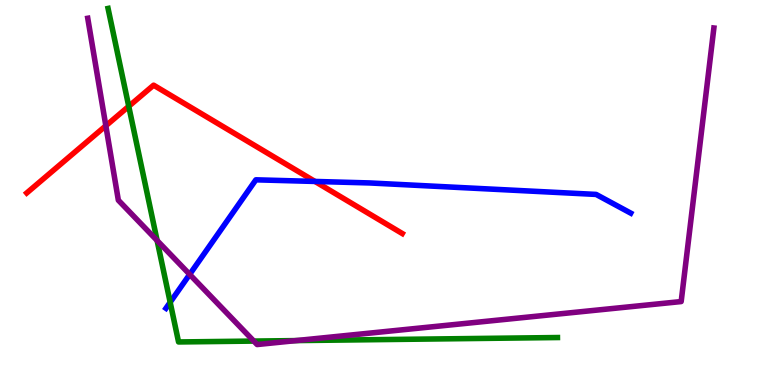[{'lines': ['blue', 'red'], 'intersections': [{'x': 4.06, 'y': 5.29}]}, {'lines': ['green', 'red'], 'intersections': [{'x': 1.66, 'y': 7.24}]}, {'lines': ['purple', 'red'], 'intersections': [{'x': 1.37, 'y': 6.73}]}, {'lines': ['blue', 'green'], 'intersections': [{'x': 2.2, 'y': 2.15}]}, {'lines': ['blue', 'purple'], 'intersections': [{'x': 2.45, 'y': 2.87}]}, {'lines': ['green', 'purple'], 'intersections': [{'x': 2.03, 'y': 3.75}, {'x': 3.27, 'y': 1.14}, {'x': 3.82, 'y': 1.15}]}]